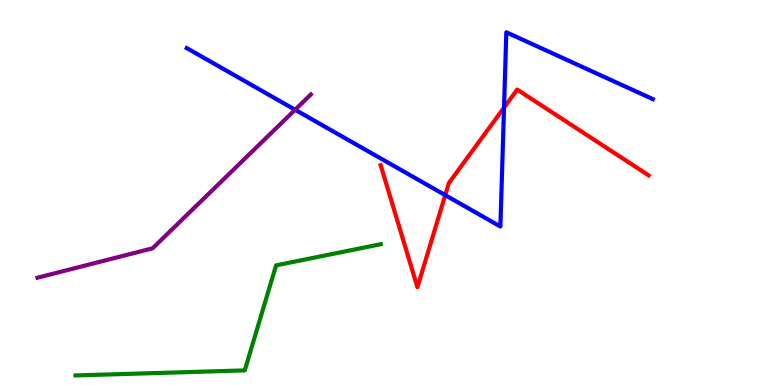[{'lines': ['blue', 'red'], 'intersections': [{'x': 5.74, 'y': 4.93}, {'x': 6.5, 'y': 7.21}]}, {'lines': ['green', 'red'], 'intersections': []}, {'lines': ['purple', 'red'], 'intersections': []}, {'lines': ['blue', 'green'], 'intersections': []}, {'lines': ['blue', 'purple'], 'intersections': [{'x': 3.81, 'y': 7.15}]}, {'lines': ['green', 'purple'], 'intersections': []}]